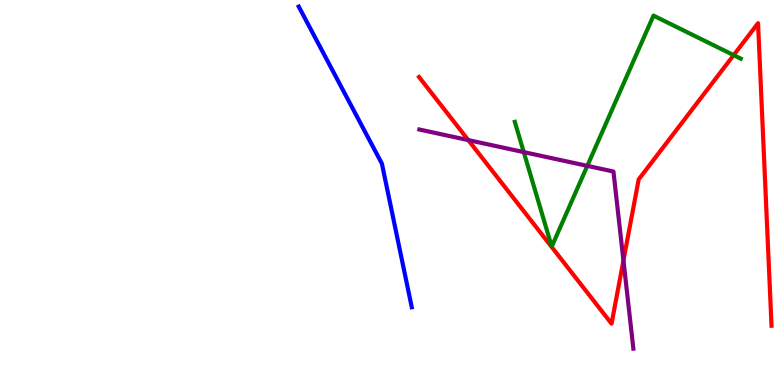[{'lines': ['blue', 'red'], 'intersections': []}, {'lines': ['green', 'red'], 'intersections': [{'x': 9.47, 'y': 8.57}]}, {'lines': ['purple', 'red'], 'intersections': [{'x': 6.04, 'y': 6.36}, {'x': 8.04, 'y': 3.24}]}, {'lines': ['blue', 'green'], 'intersections': []}, {'lines': ['blue', 'purple'], 'intersections': []}, {'lines': ['green', 'purple'], 'intersections': [{'x': 6.76, 'y': 6.05}, {'x': 7.58, 'y': 5.69}]}]